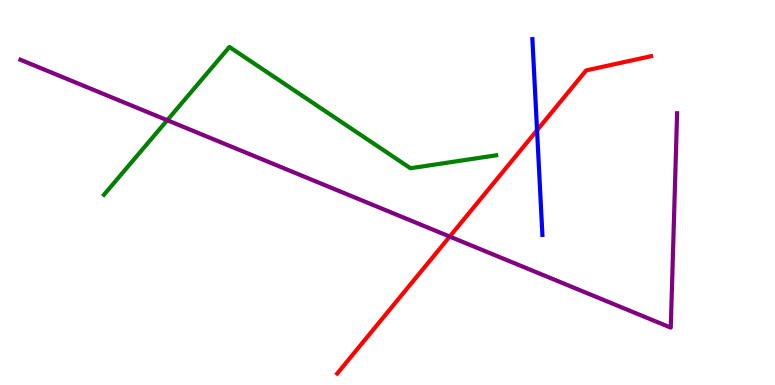[{'lines': ['blue', 'red'], 'intersections': [{'x': 6.93, 'y': 6.62}]}, {'lines': ['green', 'red'], 'intersections': []}, {'lines': ['purple', 'red'], 'intersections': [{'x': 5.8, 'y': 3.86}]}, {'lines': ['blue', 'green'], 'intersections': []}, {'lines': ['blue', 'purple'], 'intersections': []}, {'lines': ['green', 'purple'], 'intersections': [{'x': 2.16, 'y': 6.88}]}]